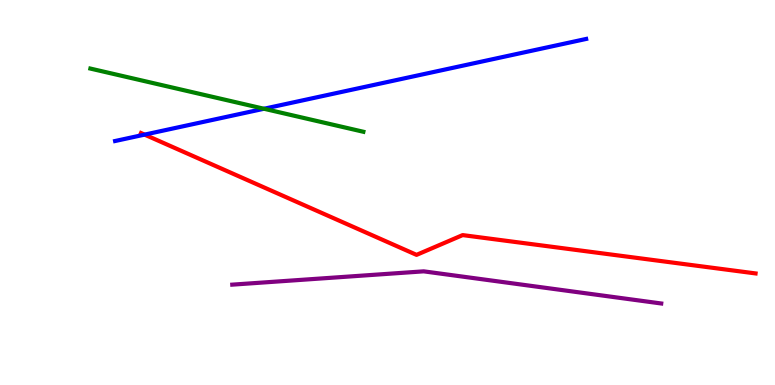[{'lines': ['blue', 'red'], 'intersections': [{'x': 1.87, 'y': 6.5}]}, {'lines': ['green', 'red'], 'intersections': []}, {'lines': ['purple', 'red'], 'intersections': []}, {'lines': ['blue', 'green'], 'intersections': [{'x': 3.41, 'y': 7.18}]}, {'lines': ['blue', 'purple'], 'intersections': []}, {'lines': ['green', 'purple'], 'intersections': []}]